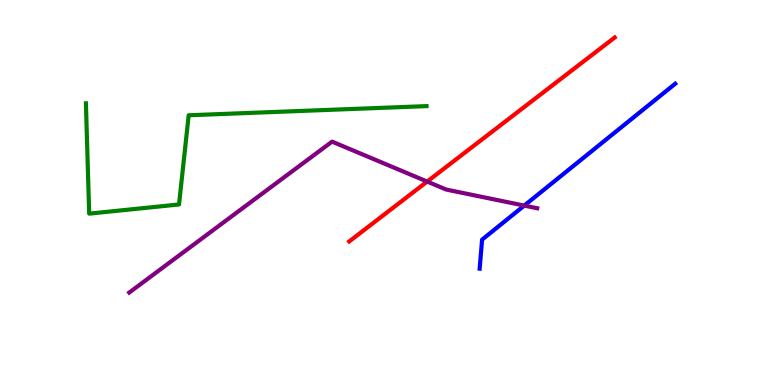[{'lines': ['blue', 'red'], 'intersections': []}, {'lines': ['green', 'red'], 'intersections': []}, {'lines': ['purple', 'red'], 'intersections': [{'x': 5.51, 'y': 5.28}]}, {'lines': ['blue', 'green'], 'intersections': []}, {'lines': ['blue', 'purple'], 'intersections': [{'x': 6.76, 'y': 4.66}]}, {'lines': ['green', 'purple'], 'intersections': []}]